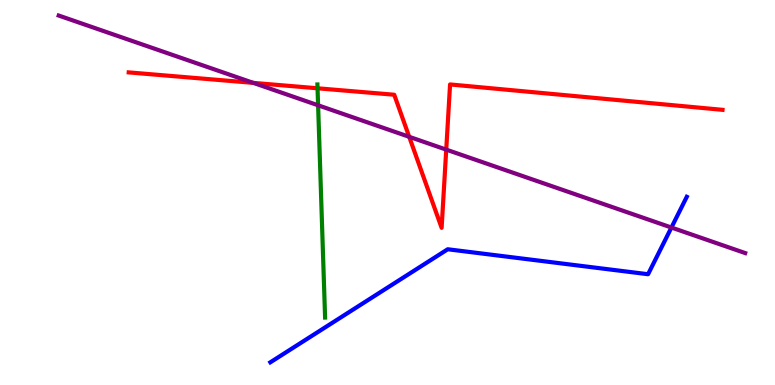[{'lines': ['blue', 'red'], 'intersections': []}, {'lines': ['green', 'red'], 'intersections': [{'x': 4.1, 'y': 7.71}]}, {'lines': ['purple', 'red'], 'intersections': [{'x': 3.27, 'y': 7.85}, {'x': 5.28, 'y': 6.45}, {'x': 5.76, 'y': 6.11}]}, {'lines': ['blue', 'green'], 'intersections': []}, {'lines': ['blue', 'purple'], 'intersections': [{'x': 8.66, 'y': 4.09}]}, {'lines': ['green', 'purple'], 'intersections': [{'x': 4.1, 'y': 7.27}]}]